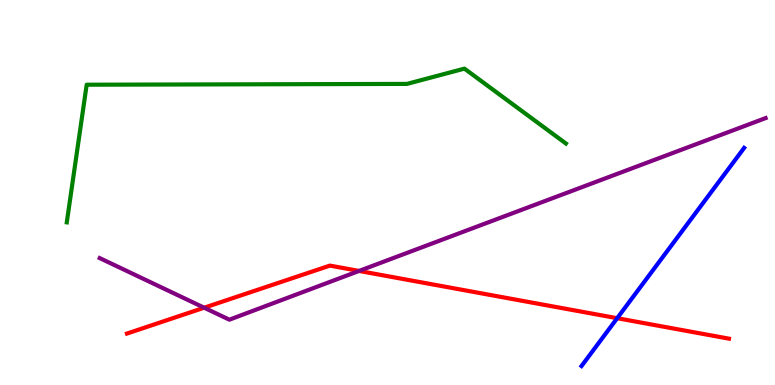[{'lines': ['blue', 'red'], 'intersections': [{'x': 7.96, 'y': 1.74}]}, {'lines': ['green', 'red'], 'intersections': []}, {'lines': ['purple', 'red'], 'intersections': [{'x': 2.63, 'y': 2.01}, {'x': 4.63, 'y': 2.96}]}, {'lines': ['blue', 'green'], 'intersections': []}, {'lines': ['blue', 'purple'], 'intersections': []}, {'lines': ['green', 'purple'], 'intersections': []}]